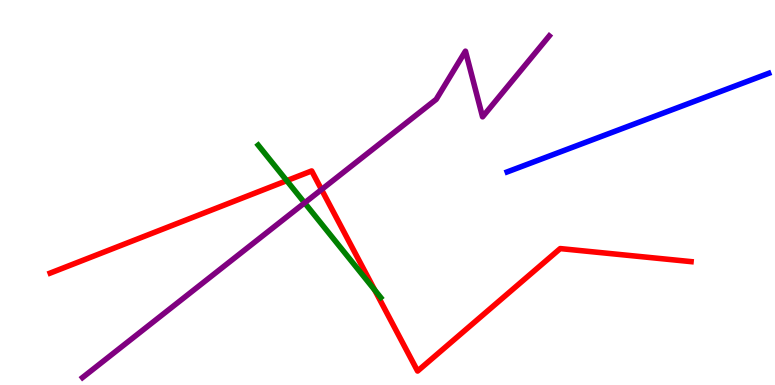[{'lines': ['blue', 'red'], 'intersections': []}, {'lines': ['green', 'red'], 'intersections': [{'x': 3.7, 'y': 5.31}, {'x': 4.83, 'y': 2.47}]}, {'lines': ['purple', 'red'], 'intersections': [{'x': 4.15, 'y': 5.08}]}, {'lines': ['blue', 'green'], 'intersections': []}, {'lines': ['blue', 'purple'], 'intersections': []}, {'lines': ['green', 'purple'], 'intersections': [{'x': 3.93, 'y': 4.73}]}]